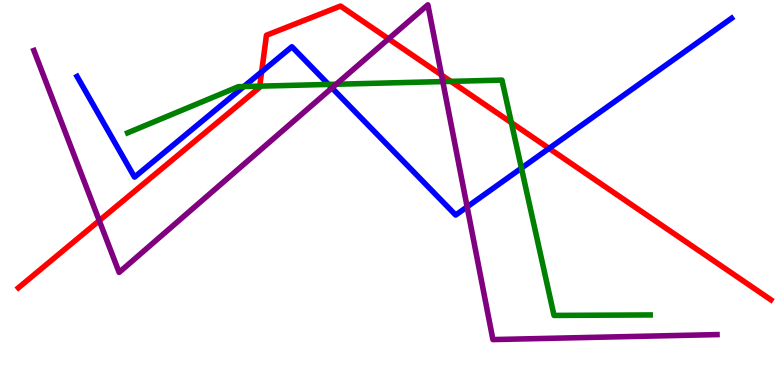[{'lines': ['blue', 'red'], 'intersections': [{'x': 3.38, 'y': 8.13}, {'x': 7.08, 'y': 6.15}]}, {'lines': ['green', 'red'], 'intersections': [{'x': 3.35, 'y': 7.76}, {'x': 5.82, 'y': 7.89}, {'x': 6.6, 'y': 6.81}]}, {'lines': ['purple', 'red'], 'intersections': [{'x': 1.28, 'y': 4.27}, {'x': 5.01, 'y': 8.99}, {'x': 5.7, 'y': 8.05}]}, {'lines': ['blue', 'green'], 'intersections': [{'x': 3.15, 'y': 7.75}, {'x': 4.24, 'y': 7.81}, {'x': 6.73, 'y': 5.63}]}, {'lines': ['blue', 'purple'], 'intersections': [{'x': 4.28, 'y': 7.72}, {'x': 6.03, 'y': 4.63}]}, {'lines': ['green', 'purple'], 'intersections': [{'x': 4.34, 'y': 7.81}, {'x': 5.71, 'y': 7.88}]}]